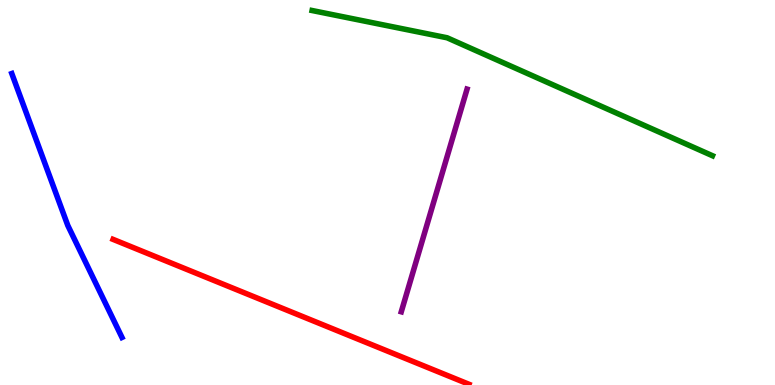[{'lines': ['blue', 'red'], 'intersections': []}, {'lines': ['green', 'red'], 'intersections': []}, {'lines': ['purple', 'red'], 'intersections': []}, {'lines': ['blue', 'green'], 'intersections': []}, {'lines': ['blue', 'purple'], 'intersections': []}, {'lines': ['green', 'purple'], 'intersections': []}]